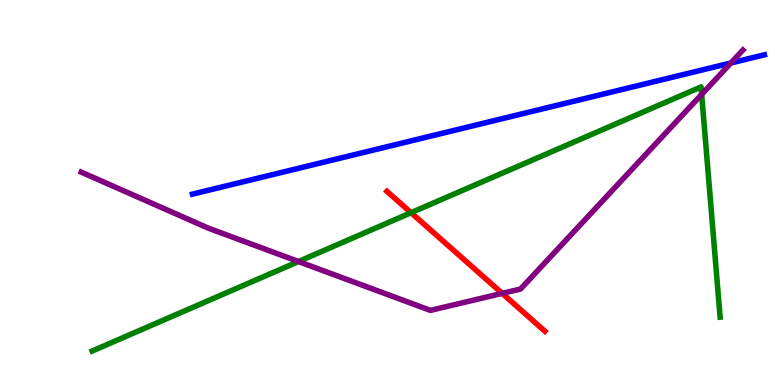[{'lines': ['blue', 'red'], 'intersections': []}, {'lines': ['green', 'red'], 'intersections': [{'x': 5.3, 'y': 4.48}]}, {'lines': ['purple', 'red'], 'intersections': [{'x': 6.48, 'y': 2.38}]}, {'lines': ['blue', 'green'], 'intersections': []}, {'lines': ['blue', 'purple'], 'intersections': [{'x': 9.43, 'y': 8.36}]}, {'lines': ['green', 'purple'], 'intersections': [{'x': 3.85, 'y': 3.21}, {'x': 9.05, 'y': 7.55}]}]